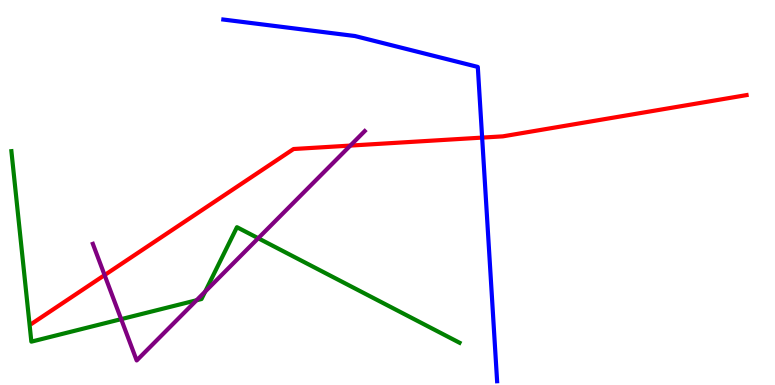[{'lines': ['blue', 'red'], 'intersections': [{'x': 6.22, 'y': 6.43}]}, {'lines': ['green', 'red'], 'intersections': []}, {'lines': ['purple', 'red'], 'intersections': [{'x': 1.35, 'y': 2.85}, {'x': 4.52, 'y': 6.22}]}, {'lines': ['blue', 'green'], 'intersections': []}, {'lines': ['blue', 'purple'], 'intersections': []}, {'lines': ['green', 'purple'], 'intersections': [{'x': 1.56, 'y': 1.71}, {'x': 2.54, 'y': 2.2}, {'x': 2.65, 'y': 2.43}, {'x': 3.33, 'y': 3.81}]}]